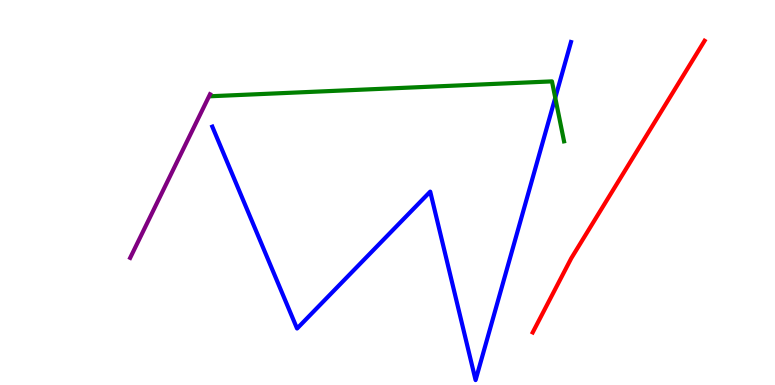[{'lines': ['blue', 'red'], 'intersections': []}, {'lines': ['green', 'red'], 'intersections': []}, {'lines': ['purple', 'red'], 'intersections': []}, {'lines': ['blue', 'green'], 'intersections': [{'x': 7.16, 'y': 7.46}]}, {'lines': ['blue', 'purple'], 'intersections': []}, {'lines': ['green', 'purple'], 'intersections': []}]